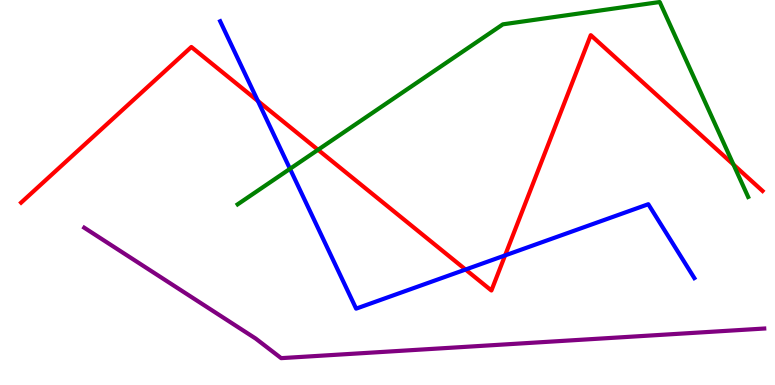[{'lines': ['blue', 'red'], 'intersections': [{'x': 3.33, 'y': 7.38}, {'x': 6.01, 'y': 3.0}, {'x': 6.52, 'y': 3.37}]}, {'lines': ['green', 'red'], 'intersections': [{'x': 4.1, 'y': 6.11}, {'x': 9.46, 'y': 5.73}]}, {'lines': ['purple', 'red'], 'intersections': []}, {'lines': ['blue', 'green'], 'intersections': [{'x': 3.74, 'y': 5.61}]}, {'lines': ['blue', 'purple'], 'intersections': []}, {'lines': ['green', 'purple'], 'intersections': []}]